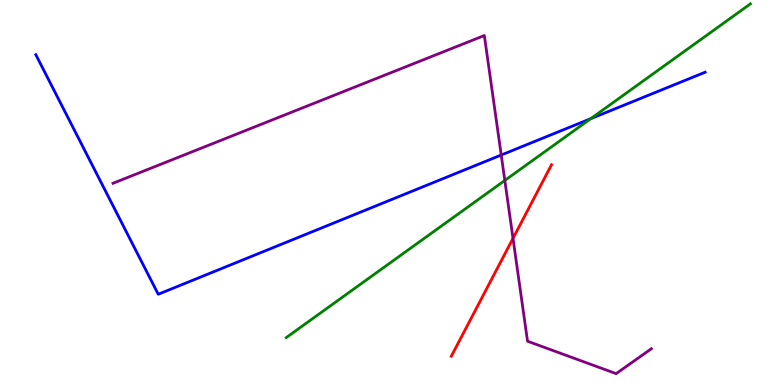[{'lines': ['blue', 'red'], 'intersections': []}, {'lines': ['green', 'red'], 'intersections': []}, {'lines': ['purple', 'red'], 'intersections': [{'x': 6.62, 'y': 3.81}]}, {'lines': ['blue', 'green'], 'intersections': [{'x': 7.62, 'y': 6.92}]}, {'lines': ['blue', 'purple'], 'intersections': [{'x': 6.47, 'y': 5.97}]}, {'lines': ['green', 'purple'], 'intersections': [{'x': 6.51, 'y': 5.31}]}]